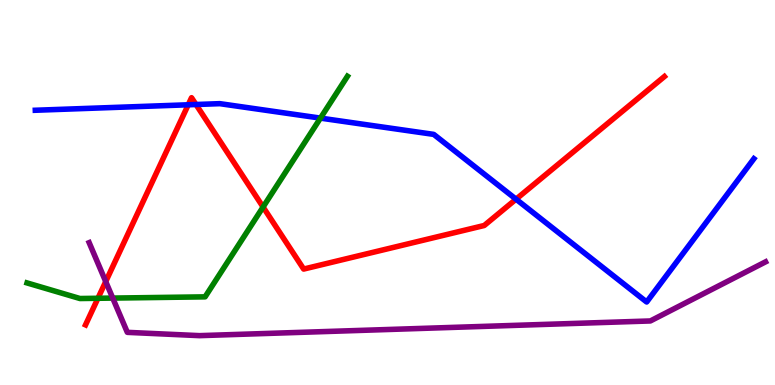[{'lines': ['blue', 'red'], 'intersections': [{'x': 2.43, 'y': 7.28}, {'x': 2.53, 'y': 7.29}, {'x': 6.66, 'y': 4.83}]}, {'lines': ['green', 'red'], 'intersections': [{'x': 1.26, 'y': 2.25}, {'x': 3.39, 'y': 4.62}]}, {'lines': ['purple', 'red'], 'intersections': [{'x': 1.36, 'y': 2.69}]}, {'lines': ['blue', 'green'], 'intersections': [{'x': 4.13, 'y': 6.93}]}, {'lines': ['blue', 'purple'], 'intersections': []}, {'lines': ['green', 'purple'], 'intersections': [{'x': 1.45, 'y': 2.26}]}]